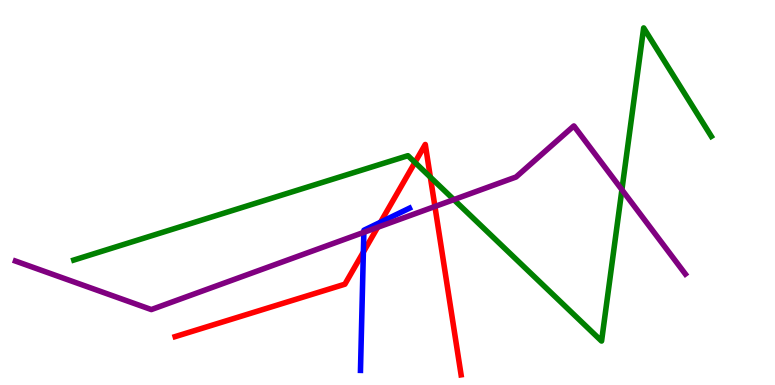[{'lines': ['blue', 'red'], 'intersections': [{'x': 4.69, 'y': 3.45}, {'x': 4.91, 'y': 4.23}]}, {'lines': ['green', 'red'], 'intersections': [{'x': 5.35, 'y': 5.78}, {'x': 5.55, 'y': 5.4}]}, {'lines': ['purple', 'red'], 'intersections': [{'x': 4.87, 'y': 4.1}, {'x': 5.61, 'y': 4.64}]}, {'lines': ['blue', 'green'], 'intersections': []}, {'lines': ['blue', 'purple'], 'intersections': [{'x': 4.69, 'y': 3.97}]}, {'lines': ['green', 'purple'], 'intersections': [{'x': 5.86, 'y': 4.82}, {'x': 8.02, 'y': 5.07}]}]